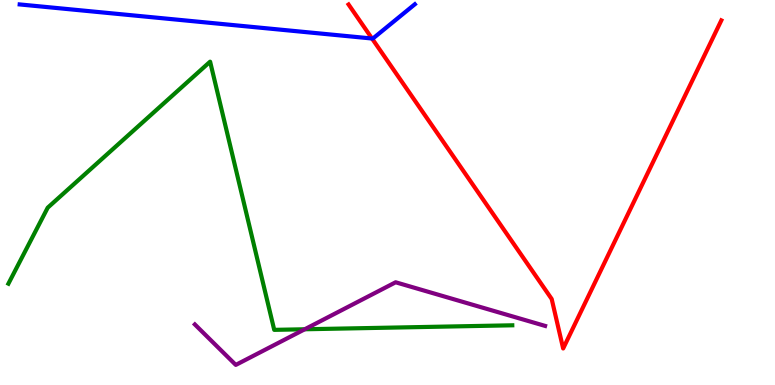[{'lines': ['blue', 'red'], 'intersections': [{'x': 4.8, 'y': 9.0}]}, {'lines': ['green', 'red'], 'intersections': []}, {'lines': ['purple', 'red'], 'intersections': []}, {'lines': ['blue', 'green'], 'intersections': []}, {'lines': ['blue', 'purple'], 'intersections': []}, {'lines': ['green', 'purple'], 'intersections': [{'x': 3.93, 'y': 1.45}]}]